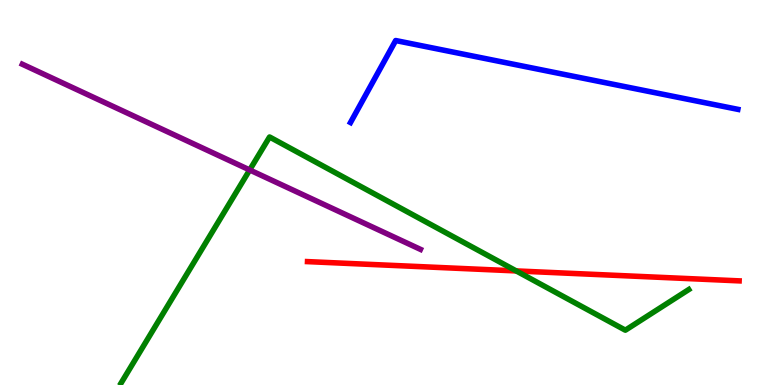[{'lines': ['blue', 'red'], 'intersections': []}, {'lines': ['green', 'red'], 'intersections': [{'x': 6.66, 'y': 2.96}]}, {'lines': ['purple', 'red'], 'intersections': []}, {'lines': ['blue', 'green'], 'intersections': []}, {'lines': ['blue', 'purple'], 'intersections': []}, {'lines': ['green', 'purple'], 'intersections': [{'x': 3.22, 'y': 5.59}]}]